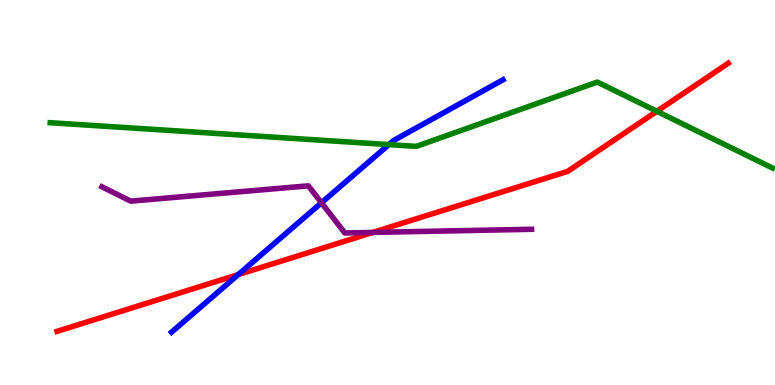[{'lines': ['blue', 'red'], 'intersections': [{'x': 3.07, 'y': 2.87}]}, {'lines': ['green', 'red'], 'intersections': [{'x': 8.48, 'y': 7.11}]}, {'lines': ['purple', 'red'], 'intersections': [{'x': 4.81, 'y': 3.96}]}, {'lines': ['blue', 'green'], 'intersections': [{'x': 5.02, 'y': 6.24}]}, {'lines': ['blue', 'purple'], 'intersections': [{'x': 4.15, 'y': 4.73}]}, {'lines': ['green', 'purple'], 'intersections': []}]